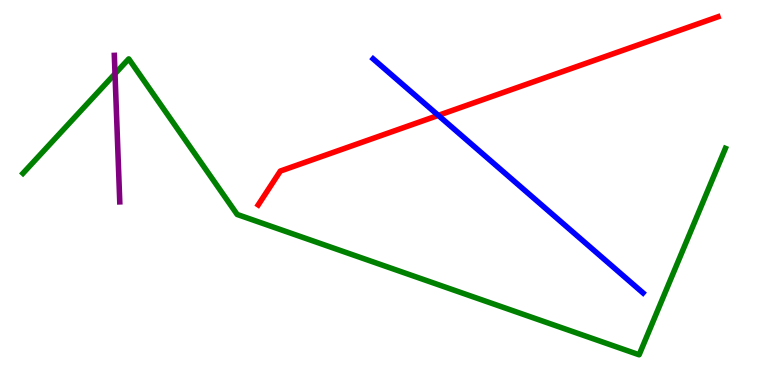[{'lines': ['blue', 'red'], 'intersections': [{'x': 5.66, 'y': 7.0}]}, {'lines': ['green', 'red'], 'intersections': []}, {'lines': ['purple', 'red'], 'intersections': []}, {'lines': ['blue', 'green'], 'intersections': []}, {'lines': ['blue', 'purple'], 'intersections': []}, {'lines': ['green', 'purple'], 'intersections': [{'x': 1.48, 'y': 8.08}]}]